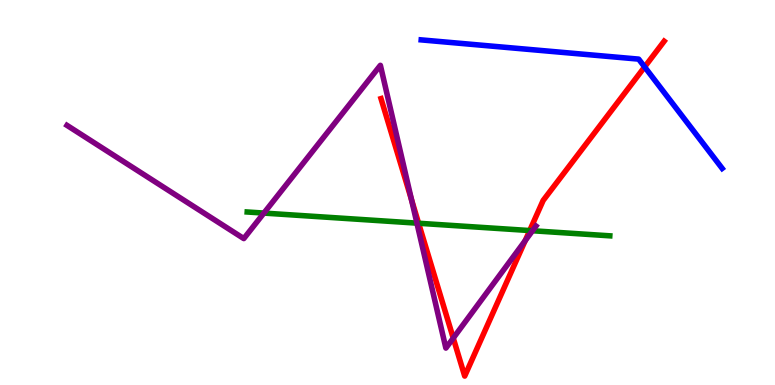[{'lines': ['blue', 'red'], 'intersections': [{'x': 8.32, 'y': 8.26}]}, {'lines': ['green', 'red'], 'intersections': [{'x': 5.4, 'y': 4.2}, {'x': 6.83, 'y': 4.01}]}, {'lines': ['purple', 'red'], 'intersections': [{'x': 5.31, 'y': 4.81}, {'x': 5.85, 'y': 1.22}, {'x': 6.78, 'y': 3.75}]}, {'lines': ['blue', 'green'], 'intersections': []}, {'lines': ['blue', 'purple'], 'intersections': []}, {'lines': ['green', 'purple'], 'intersections': [{'x': 3.41, 'y': 4.47}, {'x': 5.38, 'y': 4.2}, {'x': 6.87, 'y': 4.01}]}]